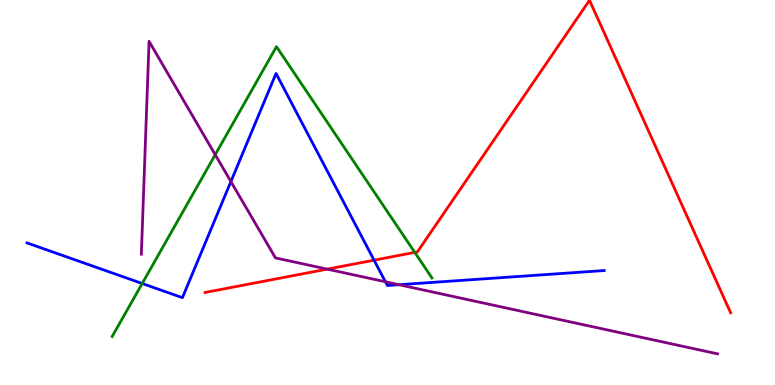[{'lines': ['blue', 'red'], 'intersections': [{'x': 4.83, 'y': 3.24}]}, {'lines': ['green', 'red'], 'intersections': [{'x': 5.35, 'y': 3.44}]}, {'lines': ['purple', 'red'], 'intersections': [{'x': 4.22, 'y': 3.01}]}, {'lines': ['blue', 'green'], 'intersections': [{'x': 1.83, 'y': 2.64}]}, {'lines': ['blue', 'purple'], 'intersections': [{'x': 2.98, 'y': 5.28}, {'x': 4.97, 'y': 2.68}, {'x': 5.15, 'y': 2.61}]}, {'lines': ['green', 'purple'], 'intersections': [{'x': 2.78, 'y': 5.98}]}]